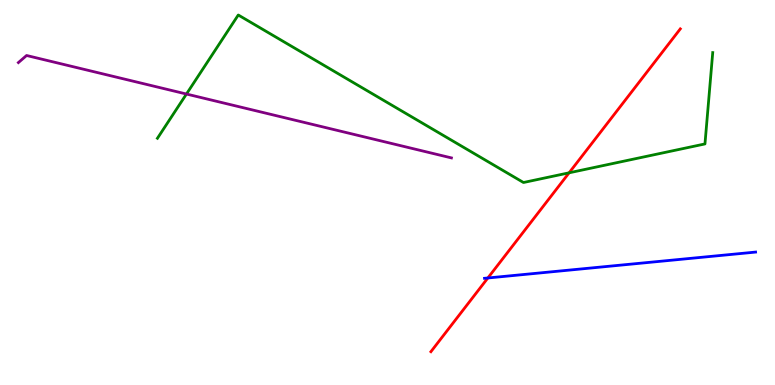[{'lines': ['blue', 'red'], 'intersections': [{'x': 6.29, 'y': 2.78}]}, {'lines': ['green', 'red'], 'intersections': [{'x': 7.34, 'y': 5.51}]}, {'lines': ['purple', 'red'], 'intersections': []}, {'lines': ['blue', 'green'], 'intersections': []}, {'lines': ['blue', 'purple'], 'intersections': []}, {'lines': ['green', 'purple'], 'intersections': [{'x': 2.41, 'y': 7.56}]}]